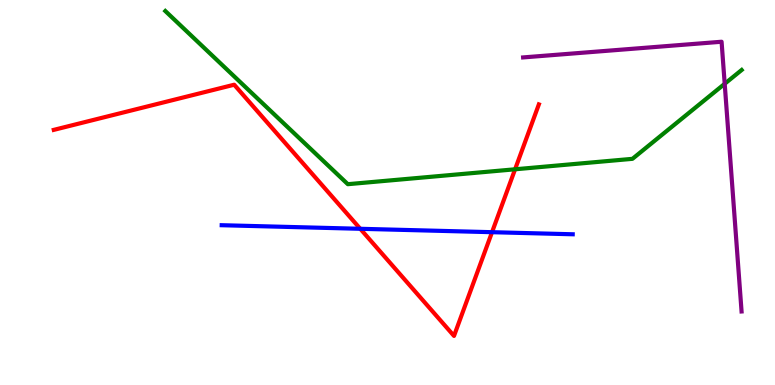[{'lines': ['blue', 'red'], 'intersections': [{'x': 4.65, 'y': 4.06}, {'x': 6.35, 'y': 3.97}]}, {'lines': ['green', 'red'], 'intersections': [{'x': 6.65, 'y': 5.6}]}, {'lines': ['purple', 'red'], 'intersections': []}, {'lines': ['blue', 'green'], 'intersections': []}, {'lines': ['blue', 'purple'], 'intersections': []}, {'lines': ['green', 'purple'], 'intersections': [{'x': 9.35, 'y': 7.82}]}]